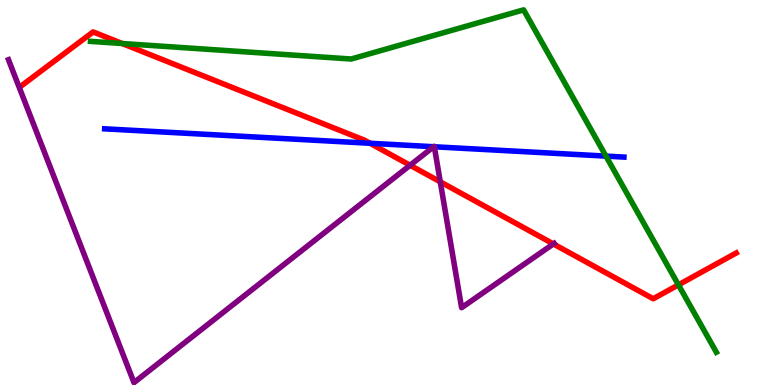[{'lines': ['blue', 'red'], 'intersections': [{'x': 4.77, 'y': 6.28}]}, {'lines': ['green', 'red'], 'intersections': [{'x': 1.58, 'y': 8.87}, {'x': 8.75, 'y': 2.6}]}, {'lines': ['purple', 'red'], 'intersections': [{'x': 5.29, 'y': 5.71}, {'x': 5.68, 'y': 5.28}, {'x': 7.14, 'y': 3.66}]}, {'lines': ['blue', 'green'], 'intersections': [{'x': 7.82, 'y': 5.95}]}, {'lines': ['blue', 'purple'], 'intersections': [{'x': 5.6, 'y': 6.19}, {'x': 5.6, 'y': 6.19}]}, {'lines': ['green', 'purple'], 'intersections': []}]